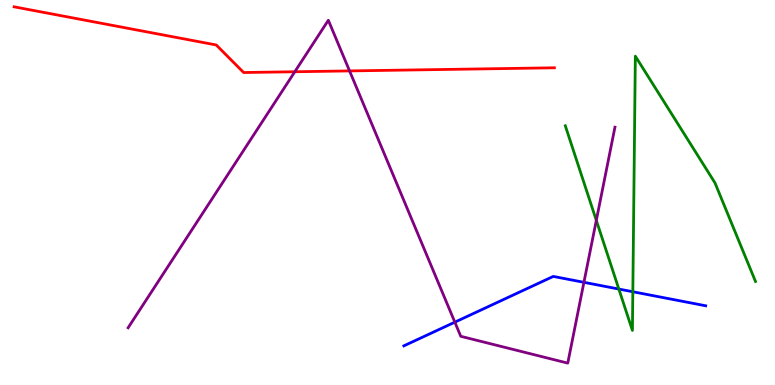[{'lines': ['blue', 'red'], 'intersections': []}, {'lines': ['green', 'red'], 'intersections': []}, {'lines': ['purple', 'red'], 'intersections': [{'x': 3.8, 'y': 8.14}, {'x': 4.51, 'y': 8.16}]}, {'lines': ['blue', 'green'], 'intersections': [{'x': 7.99, 'y': 2.49}, {'x': 8.17, 'y': 2.42}]}, {'lines': ['blue', 'purple'], 'intersections': [{'x': 5.87, 'y': 1.63}, {'x': 7.53, 'y': 2.67}]}, {'lines': ['green', 'purple'], 'intersections': [{'x': 7.69, 'y': 4.28}]}]